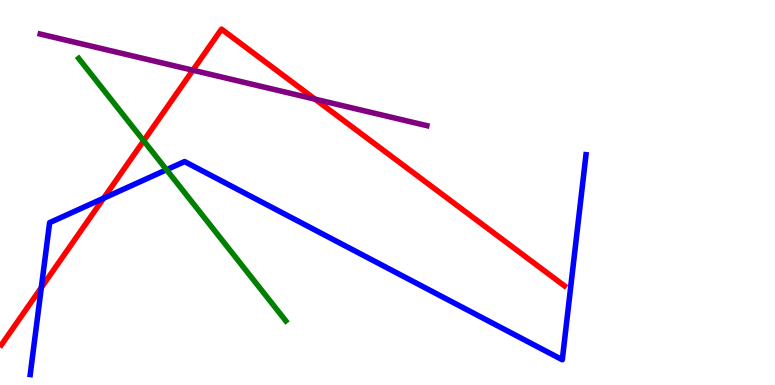[{'lines': ['blue', 'red'], 'intersections': [{'x': 0.533, 'y': 2.53}, {'x': 1.34, 'y': 4.85}]}, {'lines': ['green', 'red'], 'intersections': [{'x': 1.85, 'y': 6.34}]}, {'lines': ['purple', 'red'], 'intersections': [{'x': 2.49, 'y': 8.18}, {'x': 4.06, 'y': 7.42}]}, {'lines': ['blue', 'green'], 'intersections': [{'x': 2.15, 'y': 5.59}]}, {'lines': ['blue', 'purple'], 'intersections': []}, {'lines': ['green', 'purple'], 'intersections': []}]